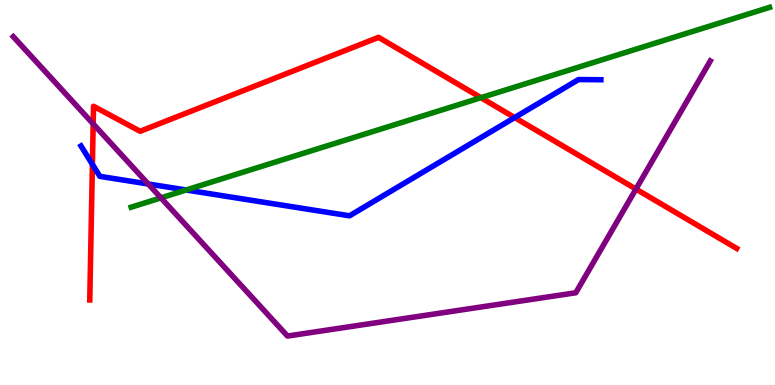[{'lines': ['blue', 'red'], 'intersections': [{'x': 1.19, 'y': 5.73}, {'x': 6.64, 'y': 6.95}]}, {'lines': ['green', 'red'], 'intersections': [{'x': 6.21, 'y': 7.46}]}, {'lines': ['purple', 'red'], 'intersections': [{'x': 1.2, 'y': 6.78}, {'x': 8.21, 'y': 5.09}]}, {'lines': ['blue', 'green'], 'intersections': [{'x': 2.4, 'y': 5.07}]}, {'lines': ['blue', 'purple'], 'intersections': [{'x': 1.91, 'y': 5.22}]}, {'lines': ['green', 'purple'], 'intersections': [{'x': 2.08, 'y': 4.86}]}]